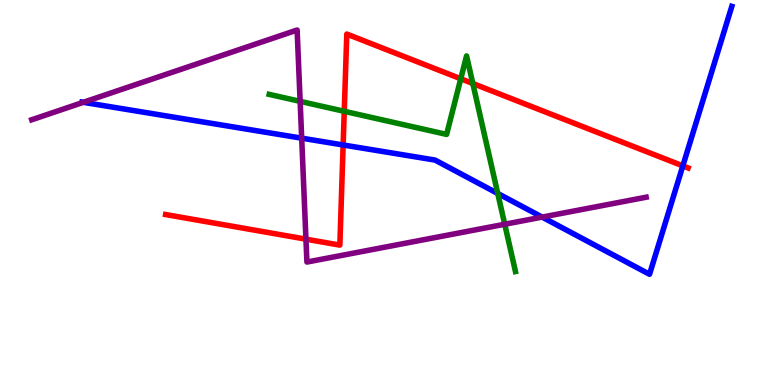[{'lines': ['blue', 'red'], 'intersections': [{'x': 4.43, 'y': 6.23}, {'x': 8.81, 'y': 5.69}]}, {'lines': ['green', 'red'], 'intersections': [{'x': 4.44, 'y': 7.11}, {'x': 5.95, 'y': 7.95}, {'x': 6.1, 'y': 7.83}]}, {'lines': ['purple', 'red'], 'intersections': [{'x': 3.95, 'y': 3.79}]}, {'lines': ['blue', 'green'], 'intersections': [{'x': 6.42, 'y': 4.97}]}, {'lines': ['blue', 'purple'], 'intersections': [{'x': 1.08, 'y': 7.34}, {'x': 3.89, 'y': 6.41}, {'x': 7.0, 'y': 4.36}]}, {'lines': ['green', 'purple'], 'intersections': [{'x': 3.87, 'y': 7.37}, {'x': 6.51, 'y': 4.18}]}]